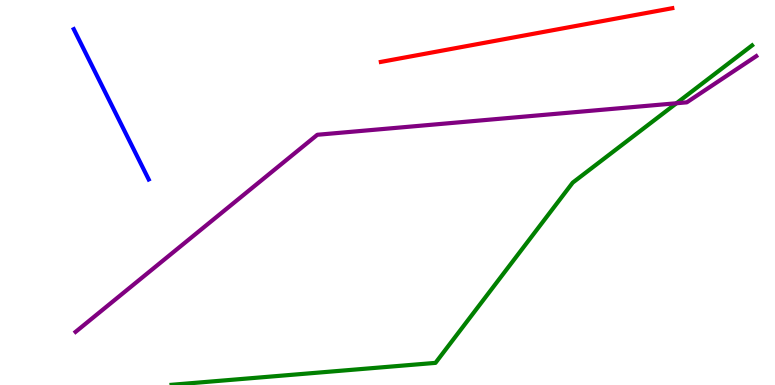[{'lines': ['blue', 'red'], 'intersections': []}, {'lines': ['green', 'red'], 'intersections': []}, {'lines': ['purple', 'red'], 'intersections': []}, {'lines': ['blue', 'green'], 'intersections': []}, {'lines': ['blue', 'purple'], 'intersections': []}, {'lines': ['green', 'purple'], 'intersections': [{'x': 8.73, 'y': 7.32}]}]